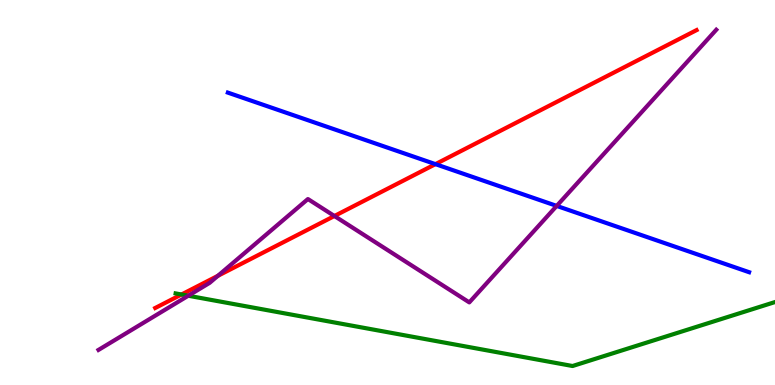[{'lines': ['blue', 'red'], 'intersections': [{'x': 5.62, 'y': 5.74}]}, {'lines': ['green', 'red'], 'intersections': [{'x': 2.34, 'y': 2.35}]}, {'lines': ['purple', 'red'], 'intersections': [{'x': 2.81, 'y': 2.84}, {'x': 4.32, 'y': 4.39}]}, {'lines': ['blue', 'green'], 'intersections': []}, {'lines': ['blue', 'purple'], 'intersections': [{'x': 7.18, 'y': 4.65}]}, {'lines': ['green', 'purple'], 'intersections': [{'x': 2.43, 'y': 2.32}]}]